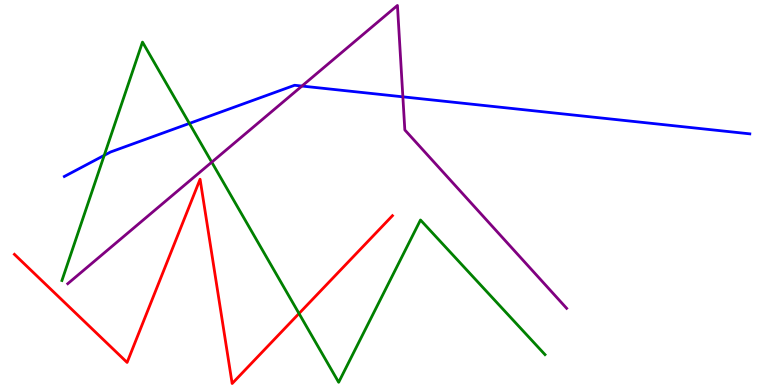[{'lines': ['blue', 'red'], 'intersections': []}, {'lines': ['green', 'red'], 'intersections': [{'x': 3.86, 'y': 1.86}]}, {'lines': ['purple', 'red'], 'intersections': []}, {'lines': ['blue', 'green'], 'intersections': [{'x': 1.34, 'y': 5.96}, {'x': 2.44, 'y': 6.79}]}, {'lines': ['blue', 'purple'], 'intersections': [{'x': 3.9, 'y': 7.76}, {'x': 5.2, 'y': 7.49}]}, {'lines': ['green', 'purple'], 'intersections': [{'x': 2.73, 'y': 5.79}]}]